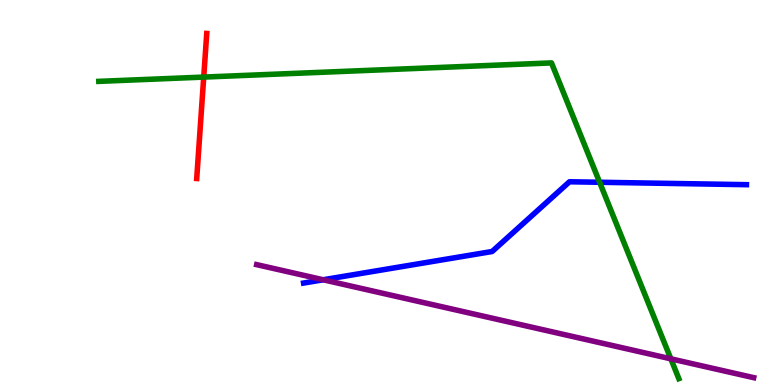[{'lines': ['blue', 'red'], 'intersections': []}, {'lines': ['green', 'red'], 'intersections': [{'x': 2.63, 'y': 8.0}]}, {'lines': ['purple', 'red'], 'intersections': []}, {'lines': ['blue', 'green'], 'intersections': [{'x': 7.74, 'y': 5.27}]}, {'lines': ['blue', 'purple'], 'intersections': [{'x': 4.17, 'y': 2.73}]}, {'lines': ['green', 'purple'], 'intersections': [{'x': 8.66, 'y': 0.68}]}]